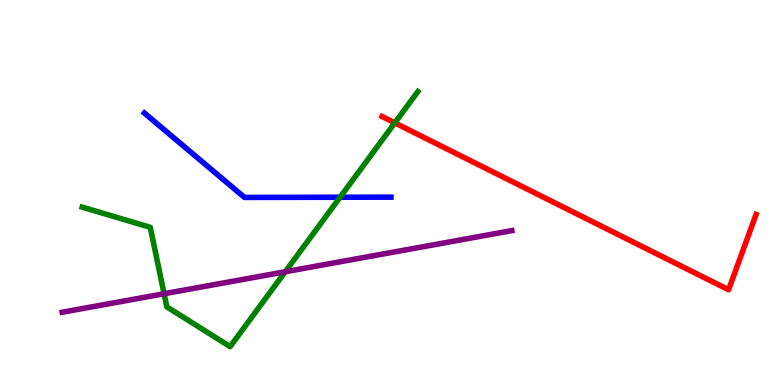[{'lines': ['blue', 'red'], 'intersections': []}, {'lines': ['green', 'red'], 'intersections': [{'x': 5.09, 'y': 6.81}]}, {'lines': ['purple', 'red'], 'intersections': []}, {'lines': ['blue', 'green'], 'intersections': [{'x': 4.39, 'y': 4.88}]}, {'lines': ['blue', 'purple'], 'intersections': []}, {'lines': ['green', 'purple'], 'intersections': [{'x': 2.12, 'y': 2.37}, {'x': 3.68, 'y': 2.94}]}]